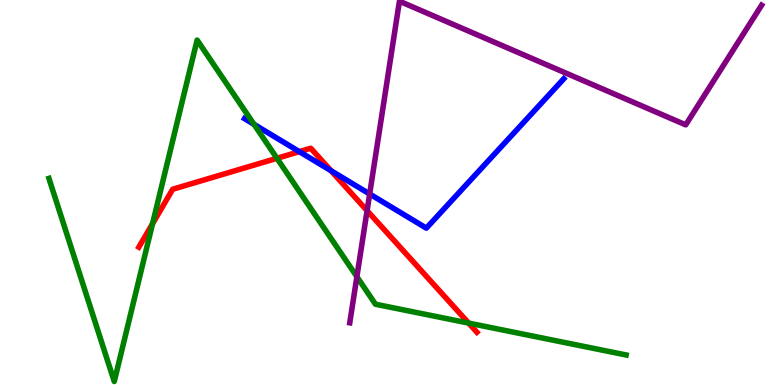[{'lines': ['blue', 'red'], 'intersections': [{'x': 3.86, 'y': 6.06}, {'x': 4.27, 'y': 5.57}]}, {'lines': ['green', 'red'], 'intersections': [{'x': 1.97, 'y': 4.19}, {'x': 3.57, 'y': 5.89}, {'x': 6.05, 'y': 1.61}]}, {'lines': ['purple', 'red'], 'intersections': [{'x': 4.74, 'y': 4.53}]}, {'lines': ['blue', 'green'], 'intersections': [{'x': 3.28, 'y': 6.77}]}, {'lines': ['blue', 'purple'], 'intersections': [{'x': 4.77, 'y': 4.96}]}, {'lines': ['green', 'purple'], 'intersections': [{'x': 4.6, 'y': 2.81}]}]